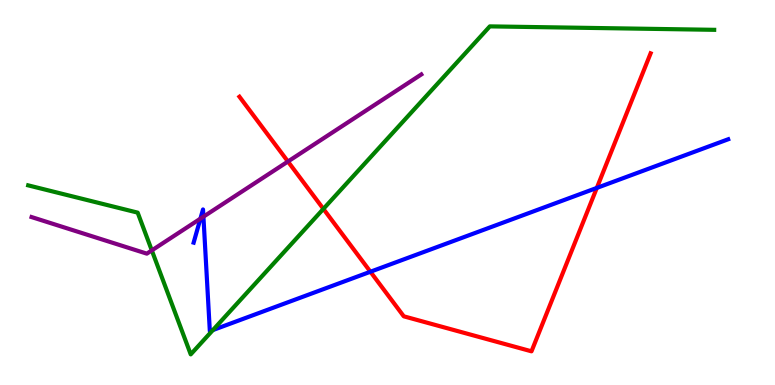[{'lines': ['blue', 'red'], 'intersections': [{'x': 4.78, 'y': 2.94}, {'x': 7.7, 'y': 5.12}]}, {'lines': ['green', 'red'], 'intersections': [{'x': 4.17, 'y': 4.57}]}, {'lines': ['purple', 'red'], 'intersections': [{'x': 3.72, 'y': 5.8}]}, {'lines': ['blue', 'green'], 'intersections': [{'x': 2.75, 'y': 1.43}]}, {'lines': ['blue', 'purple'], 'intersections': [{'x': 2.59, 'y': 4.32}, {'x': 2.62, 'y': 4.37}]}, {'lines': ['green', 'purple'], 'intersections': [{'x': 1.96, 'y': 3.5}]}]